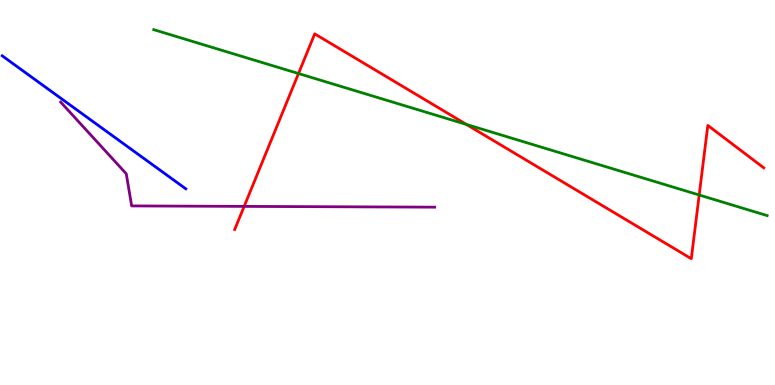[{'lines': ['blue', 'red'], 'intersections': []}, {'lines': ['green', 'red'], 'intersections': [{'x': 3.85, 'y': 8.09}, {'x': 6.02, 'y': 6.77}, {'x': 9.02, 'y': 4.94}]}, {'lines': ['purple', 'red'], 'intersections': [{'x': 3.15, 'y': 4.64}]}, {'lines': ['blue', 'green'], 'intersections': []}, {'lines': ['blue', 'purple'], 'intersections': []}, {'lines': ['green', 'purple'], 'intersections': []}]